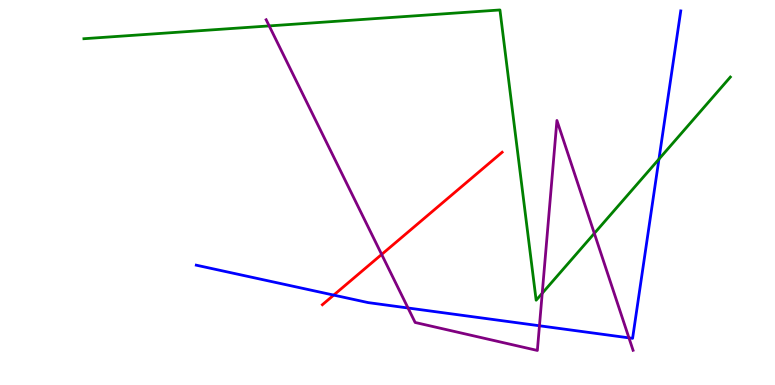[{'lines': ['blue', 'red'], 'intersections': [{'x': 4.31, 'y': 2.34}]}, {'lines': ['green', 'red'], 'intersections': []}, {'lines': ['purple', 'red'], 'intersections': [{'x': 4.92, 'y': 3.39}]}, {'lines': ['blue', 'green'], 'intersections': [{'x': 8.5, 'y': 5.87}]}, {'lines': ['blue', 'purple'], 'intersections': [{'x': 5.26, 'y': 2.0}, {'x': 6.96, 'y': 1.54}, {'x': 8.12, 'y': 1.22}]}, {'lines': ['green', 'purple'], 'intersections': [{'x': 3.47, 'y': 9.33}, {'x': 7.0, 'y': 2.38}, {'x': 7.67, 'y': 3.94}]}]